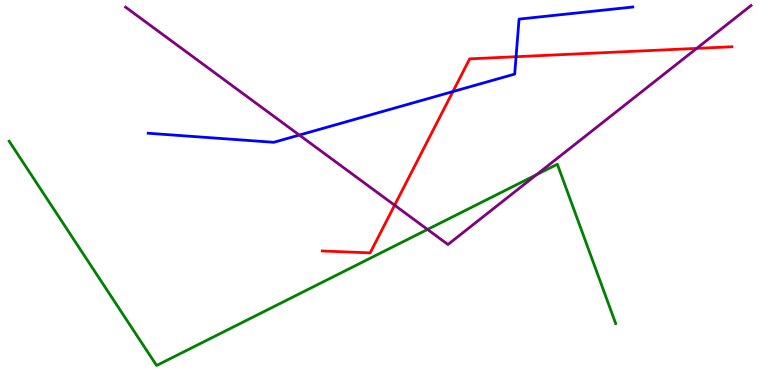[{'lines': ['blue', 'red'], 'intersections': [{'x': 5.84, 'y': 7.62}, {'x': 6.66, 'y': 8.53}]}, {'lines': ['green', 'red'], 'intersections': []}, {'lines': ['purple', 'red'], 'intersections': [{'x': 5.09, 'y': 4.67}, {'x': 8.99, 'y': 8.74}]}, {'lines': ['blue', 'green'], 'intersections': []}, {'lines': ['blue', 'purple'], 'intersections': [{'x': 3.86, 'y': 6.49}]}, {'lines': ['green', 'purple'], 'intersections': [{'x': 5.52, 'y': 4.04}, {'x': 6.92, 'y': 5.46}]}]